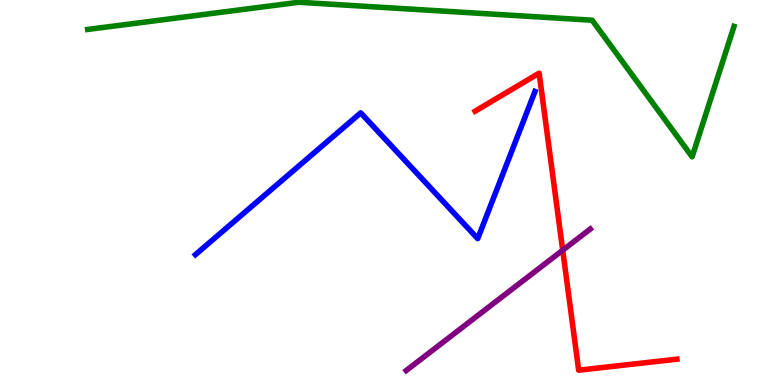[{'lines': ['blue', 'red'], 'intersections': []}, {'lines': ['green', 'red'], 'intersections': []}, {'lines': ['purple', 'red'], 'intersections': [{'x': 7.26, 'y': 3.5}]}, {'lines': ['blue', 'green'], 'intersections': []}, {'lines': ['blue', 'purple'], 'intersections': []}, {'lines': ['green', 'purple'], 'intersections': []}]